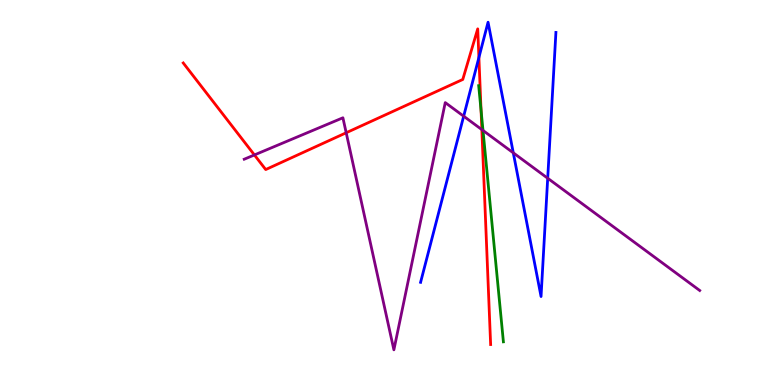[{'lines': ['blue', 'red'], 'intersections': [{'x': 6.18, 'y': 8.51}]}, {'lines': ['green', 'red'], 'intersections': [{'x': 6.21, 'y': 7.13}]}, {'lines': ['purple', 'red'], 'intersections': [{'x': 3.28, 'y': 5.98}, {'x': 4.47, 'y': 6.55}, {'x': 6.22, 'y': 6.63}]}, {'lines': ['blue', 'green'], 'intersections': []}, {'lines': ['blue', 'purple'], 'intersections': [{'x': 5.98, 'y': 6.98}, {'x': 6.62, 'y': 6.03}, {'x': 7.07, 'y': 5.37}]}, {'lines': ['green', 'purple'], 'intersections': [{'x': 6.23, 'y': 6.61}]}]